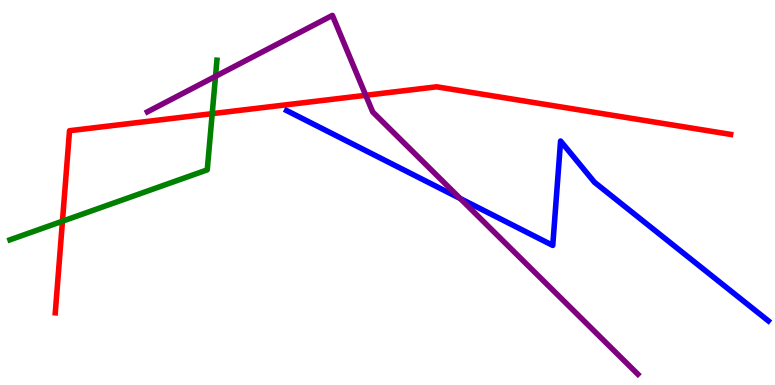[{'lines': ['blue', 'red'], 'intersections': []}, {'lines': ['green', 'red'], 'intersections': [{'x': 0.806, 'y': 4.25}, {'x': 2.74, 'y': 7.05}]}, {'lines': ['purple', 'red'], 'intersections': [{'x': 4.72, 'y': 7.52}]}, {'lines': ['blue', 'green'], 'intersections': []}, {'lines': ['blue', 'purple'], 'intersections': [{'x': 5.94, 'y': 4.84}]}, {'lines': ['green', 'purple'], 'intersections': [{'x': 2.78, 'y': 8.02}]}]